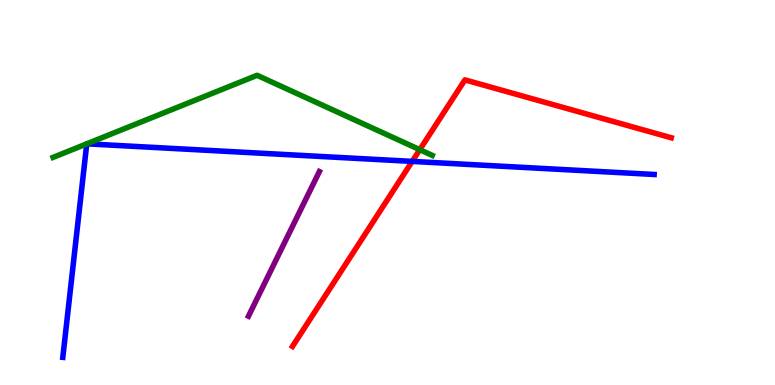[{'lines': ['blue', 'red'], 'intersections': [{'x': 5.32, 'y': 5.81}]}, {'lines': ['green', 'red'], 'intersections': [{'x': 5.42, 'y': 6.11}]}, {'lines': ['purple', 'red'], 'intersections': []}, {'lines': ['blue', 'green'], 'intersections': [{'x': 1.12, 'y': 6.26}, {'x': 1.12, 'y': 6.26}]}, {'lines': ['blue', 'purple'], 'intersections': []}, {'lines': ['green', 'purple'], 'intersections': []}]